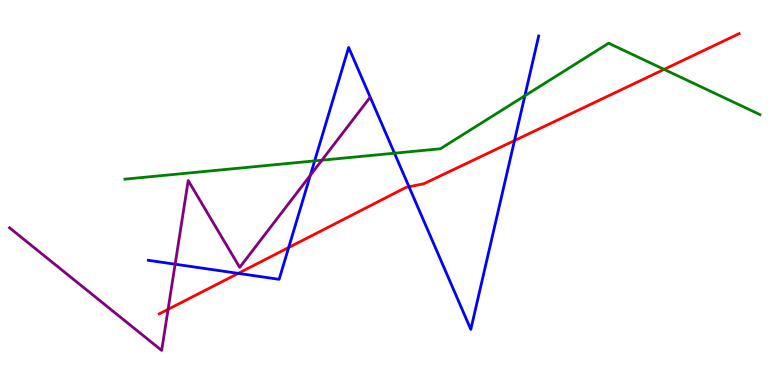[{'lines': ['blue', 'red'], 'intersections': [{'x': 3.07, 'y': 2.9}, {'x': 3.72, 'y': 3.57}, {'x': 5.28, 'y': 5.15}, {'x': 6.64, 'y': 6.35}]}, {'lines': ['green', 'red'], 'intersections': [{'x': 8.57, 'y': 8.2}]}, {'lines': ['purple', 'red'], 'intersections': [{'x': 2.17, 'y': 1.97}]}, {'lines': ['blue', 'green'], 'intersections': [{'x': 4.06, 'y': 5.82}, {'x': 5.09, 'y': 6.02}, {'x': 6.77, 'y': 7.51}]}, {'lines': ['blue', 'purple'], 'intersections': [{'x': 2.26, 'y': 3.14}, {'x': 4.0, 'y': 5.45}]}, {'lines': ['green', 'purple'], 'intersections': [{'x': 4.15, 'y': 5.84}]}]